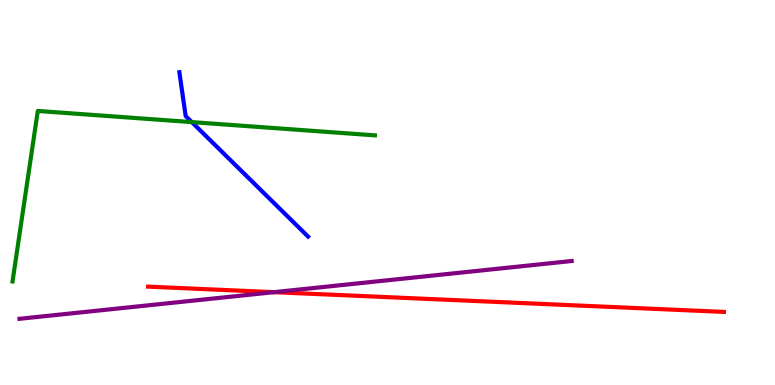[{'lines': ['blue', 'red'], 'intersections': []}, {'lines': ['green', 'red'], 'intersections': []}, {'lines': ['purple', 'red'], 'intersections': [{'x': 3.54, 'y': 2.41}]}, {'lines': ['blue', 'green'], 'intersections': [{'x': 2.48, 'y': 6.83}]}, {'lines': ['blue', 'purple'], 'intersections': []}, {'lines': ['green', 'purple'], 'intersections': []}]